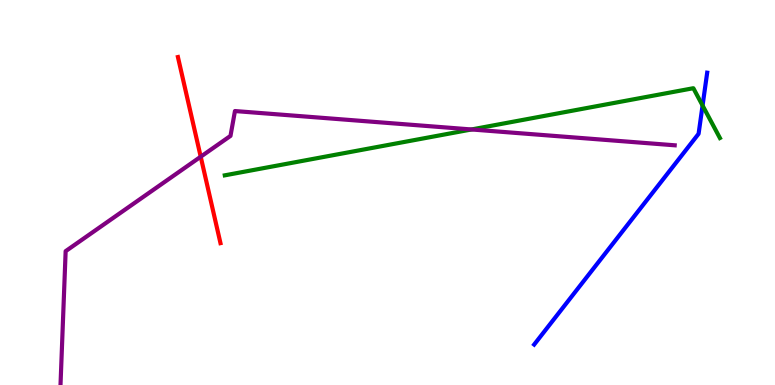[{'lines': ['blue', 'red'], 'intersections': []}, {'lines': ['green', 'red'], 'intersections': []}, {'lines': ['purple', 'red'], 'intersections': [{'x': 2.59, 'y': 5.93}]}, {'lines': ['blue', 'green'], 'intersections': [{'x': 9.07, 'y': 7.26}]}, {'lines': ['blue', 'purple'], 'intersections': []}, {'lines': ['green', 'purple'], 'intersections': [{'x': 6.08, 'y': 6.64}]}]